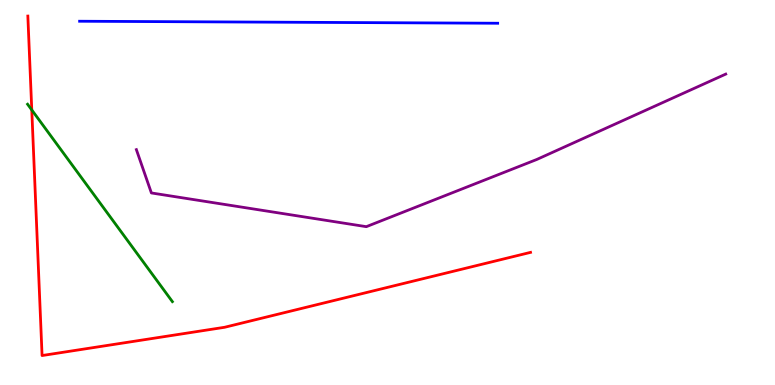[{'lines': ['blue', 'red'], 'intersections': []}, {'lines': ['green', 'red'], 'intersections': [{'x': 0.41, 'y': 7.14}]}, {'lines': ['purple', 'red'], 'intersections': []}, {'lines': ['blue', 'green'], 'intersections': []}, {'lines': ['blue', 'purple'], 'intersections': []}, {'lines': ['green', 'purple'], 'intersections': []}]